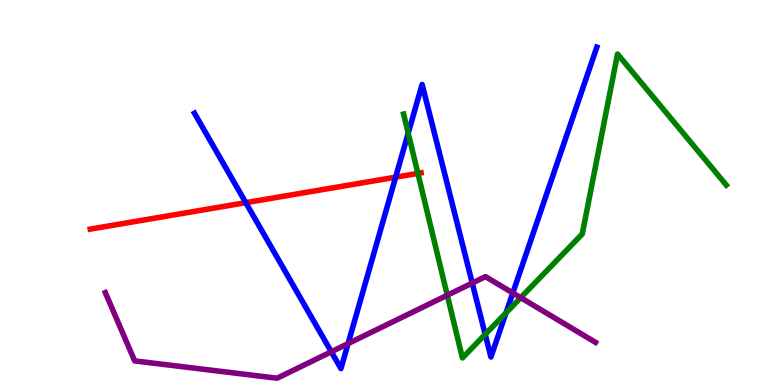[{'lines': ['blue', 'red'], 'intersections': [{'x': 3.17, 'y': 4.74}, {'x': 5.11, 'y': 5.4}]}, {'lines': ['green', 'red'], 'intersections': [{'x': 5.39, 'y': 5.5}]}, {'lines': ['purple', 'red'], 'intersections': []}, {'lines': ['blue', 'green'], 'intersections': [{'x': 5.27, 'y': 6.54}, {'x': 6.26, 'y': 1.31}, {'x': 6.53, 'y': 1.87}]}, {'lines': ['blue', 'purple'], 'intersections': [{'x': 4.27, 'y': 0.863}, {'x': 4.49, 'y': 1.08}, {'x': 6.09, 'y': 2.65}, {'x': 6.62, 'y': 2.39}]}, {'lines': ['green', 'purple'], 'intersections': [{'x': 5.77, 'y': 2.33}, {'x': 6.72, 'y': 2.27}]}]